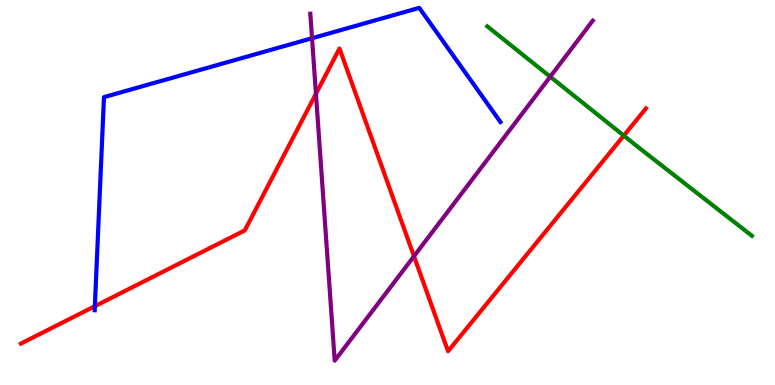[{'lines': ['blue', 'red'], 'intersections': [{'x': 1.22, 'y': 2.05}]}, {'lines': ['green', 'red'], 'intersections': [{'x': 8.05, 'y': 6.48}]}, {'lines': ['purple', 'red'], 'intersections': [{'x': 4.08, 'y': 7.56}, {'x': 5.34, 'y': 3.34}]}, {'lines': ['blue', 'green'], 'intersections': []}, {'lines': ['blue', 'purple'], 'intersections': [{'x': 4.03, 'y': 9.01}]}, {'lines': ['green', 'purple'], 'intersections': [{'x': 7.1, 'y': 8.01}]}]